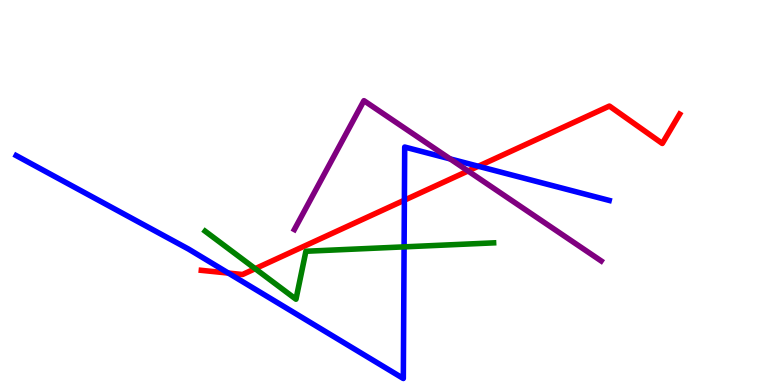[{'lines': ['blue', 'red'], 'intersections': [{'x': 2.95, 'y': 2.91}, {'x': 5.22, 'y': 4.8}, {'x': 6.17, 'y': 5.68}]}, {'lines': ['green', 'red'], 'intersections': [{'x': 3.29, 'y': 3.02}]}, {'lines': ['purple', 'red'], 'intersections': [{'x': 6.04, 'y': 5.56}]}, {'lines': ['blue', 'green'], 'intersections': [{'x': 5.21, 'y': 3.59}]}, {'lines': ['blue', 'purple'], 'intersections': [{'x': 5.81, 'y': 5.87}]}, {'lines': ['green', 'purple'], 'intersections': []}]